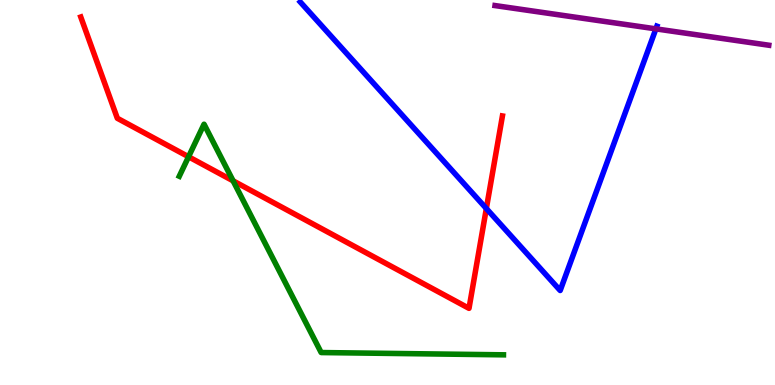[{'lines': ['blue', 'red'], 'intersections': [{'x': 6.28, 'y': 4.58}]}, {'lines': ['green', 'red'], 'intersections': [{'x': 2.43, 'y': 5.93}, {'x': 3.01, 'y': 5.3}]}, {'lines': ['purple', 'red'], 'intersections': []}, {'lines': ['blue', 'green'], 'intersections': []}, {'lines': ['blue', 'purple'], 'intersections': [{'x': 8.46, 'y': 9.25}]}, {'lines': ['green', 'purple'], 'intersections': []}]